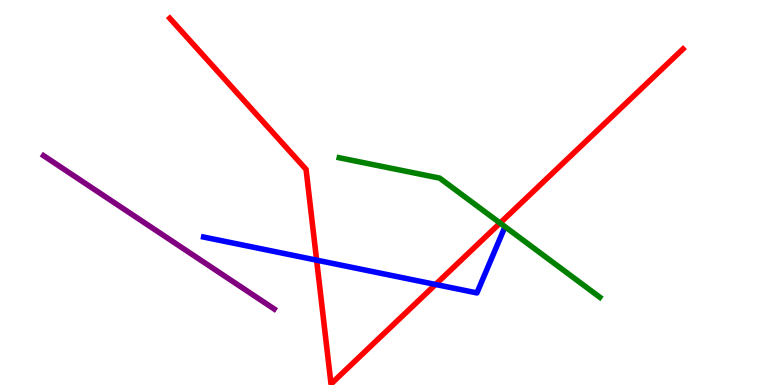[{'lines': ['blue', 'red'], 'intersections': [{'x': 4.09, 'y': 3.24}, {'x': 5.62, 'y': 2.61}]}, {'lines': ['green', 'red'], 'intersections': [{'x': 6.45, 'y': 4.21}]}, {'lines': ['purple', 'red'], 'intersections': []}, {'lines': ['blue', 'green'], 'intersections': []}, {'lines': ['blue', 'purple'], 'intersections': []}, {'lines': ['green', 'purple'], 'intersections': []}]